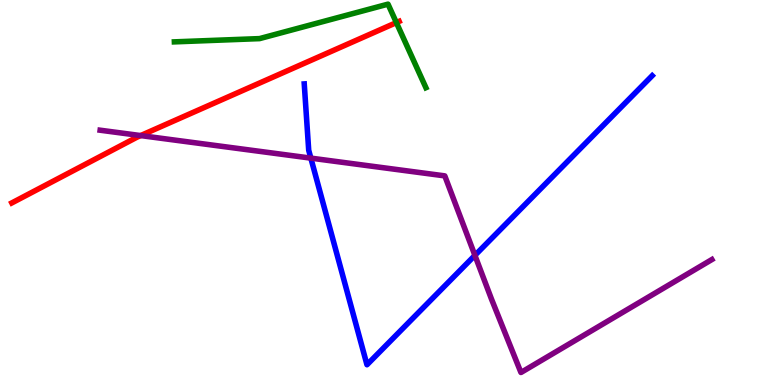[{'lines': ['blue', 'red'], 'intersections': []}, {'lines': ['green', 'red'], 'intersections': [{'x': 5.11, 'y': 9.41}]}, {'lines': ['purple', 'red'], 'intersections': [{'x': 1.81, 'y': 6.48}]}, {'lines': ['blue', 'green'], 'intersections': []}, {'lines': ['blue', 'purple'], 'intersections': [{'x': 4.01, 'y': 5.89}, {'x': 6.13, 'y': 3.37}]}, {'lines': ['green', 'purple'], 'intersections': []}]